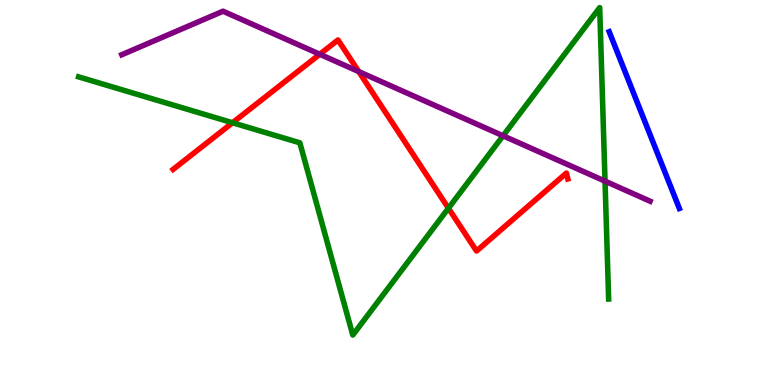[{'lines': ['blue', 'red'], 'intersections': []}, {'lines': ['green', 'red'], 'intersections': [{'x': 3.0, 'y': 6.81}, {'x': 5.79, 'y': 4.59}]}, {'lines': ['purple', 'red'], 'intersections': [{'x': 4.13, 'y': 8.59}, {'x': 4.63, 'y': 8.14}]}, {'lines': ['blue', 'green'], 'intersections': []}, {'lines': ['blue', 'purple'], 'intersections': []}, {'lines': ['green', 'purple'], 'intersections': [{'x': 6.49, 'y': 6.47}, {'x': 7.81, 'y': 5.29}]}]